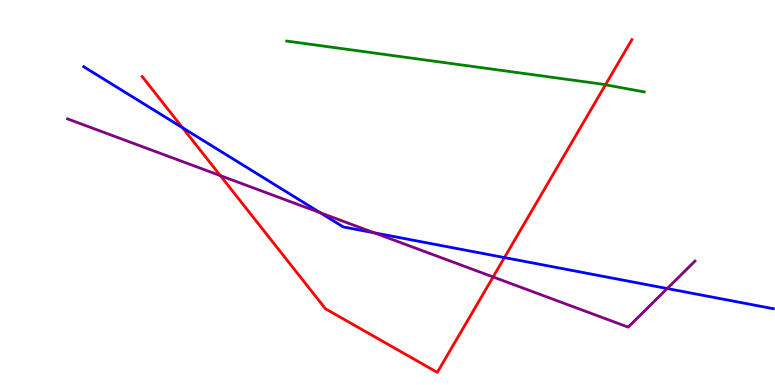[{'lines': ['blue', 'red'], 'intersections': [{'x': 2.36, 'y': 6.68}, {'x': 6.51, 'y': 3.31}]}, {'lines': ['green', 'red'], 'intersections': [{'x': 7.81, 'y': 7.8}]}, {'lines': ['purple', 'red'], 'intersections': [{'x': 2.84, 'y': 5.44}, {'x': 6.36, 'y': 2.81}]}, {'lines': ['blue', 'green'], 'intersections': []}, {'lines': ['blue', 'purple'], 'intersections': [{'x': 4.13, 'y': 4.47}, {'x': 4.83, 'y': 3.95}, {'x': 8.61, 'y': 2.51}]}, {'lines': ['green', 'purple'], 'intersections': []}]